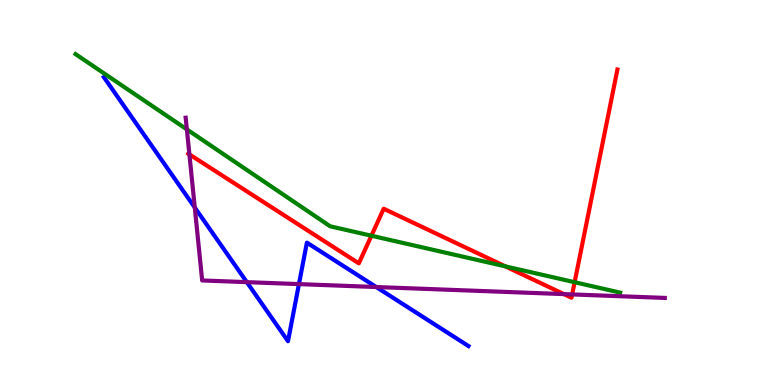[{'lines': ['blue', 'red'], 'intersections': []}, {'lines': ['green', 'red'], 'intersections': [{'x': 4.79, 'y': 3.88}, {'x': 6.52, 'y': 3.08}, {'x': 7.41, 'y': 2.67}]}, {'lines': ['purple', 'red'], 'intersections': [{'x': 2.44, 'y': 5.99}, {'x': 7.28, 'y': 2.36}, {'x': 7.38, 'y': 2.35}]}, {'lines': ['blue', 'green'], 'intersections': []}, {'lines': ['blue', 'purple'], 'intersections': [{'x': 2.51, 'y': 4.61}, {'x': 3.18, 'y': 2.67}, {'x': 3.86, 'y': 2.62}, {'x': 4.85, 'y': 2.54}]}, {'lines': ['green', 'purple'], 'intersections': [{'x': 2.41, 'y': 6.64}]}]